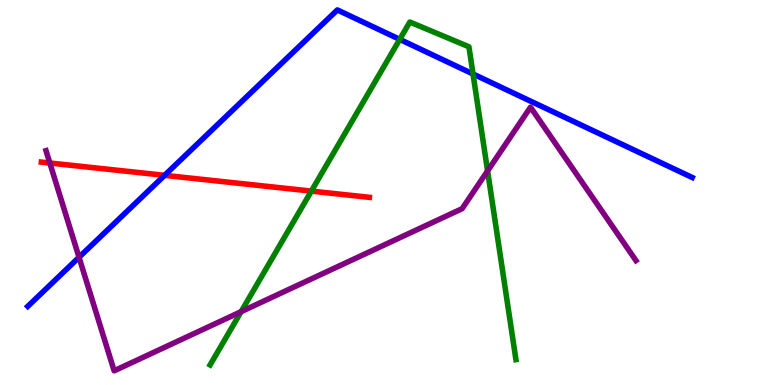[{'lines': ['blue', 'red'], 'intersections': [{'x': 2.12, 'y': 5.45}]}, {'lines': ['green', 'red'], 'intersections': [{'x': 4.02, 'y': 5.04}]}, {'lines': ['purple', 'red'], 'intersections': [{'x': 0.643, 'y': 5.77}]}, {'lines': ['blue', 'green'], 'intersections': [{'x': 5.16, 'y': 8.98}, {'x': 6.1, 'y': 8.08}]}, {'lines': ['blue', 'purple'], 'intersections': [{'x': 1.02, 'y': 3.32}]}, {'lines': ['green', 'purple'], 'intersections': [{'x': 3.11, 'y': 1.91}, {'x': 6.29, 'y': 5.56}]}]